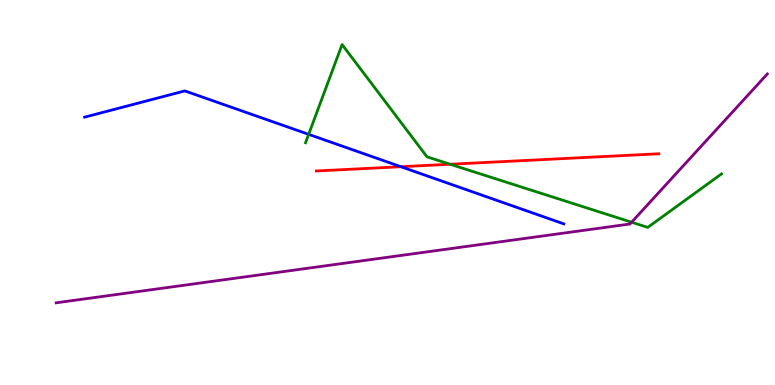[{'lines': ['blue', 'red'], 'intersections': [{'x': 5.17, 'y': 5.67}]}, {'lines': ['green', 'red'], 'intersections': [{'x': 5.81, 'y': 5.73}]}, {'lines': ['purple', 'red'], 'intersections': []}, {'lines': ['blue', 'green'], 'intersections': [{'x': 3.98, 'y': 6.51}]}, {'lines': ['blue', 'purple'], 'intersections': []}, {'lines': ['green', 'purple'], 'intersections': [{'x': 8.15, 'y': 4.23}]}]